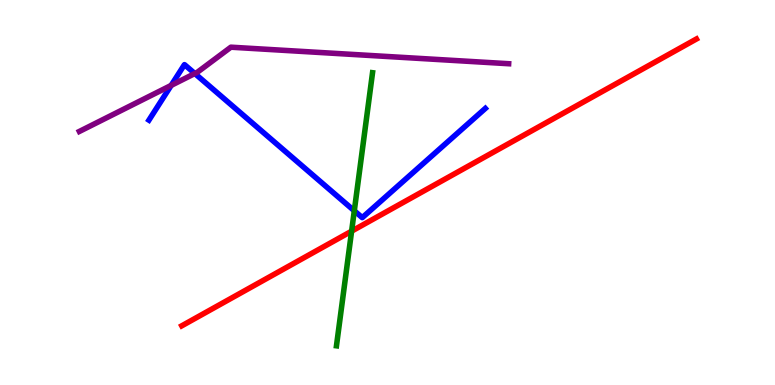[{'lines': ['blue', 'red'], 'intersections': []}, {'lines': ['green', 'red'], 'intersections': [{'x': 4.54, 'y': 4.0}]}, {'lines': ['purple', 'red'], 'intersections': []}, {'lines': ['blue', 'green'], 'intersections': [{'x': 4.57, 'y': 4.52}]}, {'lines': ['blue', 'purple'], 'intersections': [{'x': 2.21, 'y': 7.78}, {'x': 2.51, 'y': 8.09}]}, {'lines': ['green', 'purple'], 'intersections': []}]